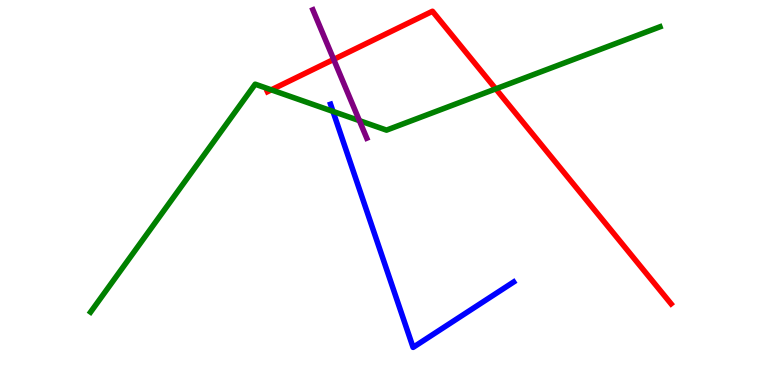[{'lines': ['blue', 'red'], 'intersections': []}, {'lines': ['green', 'red'], 'intersections': [{'x': 3.5, 'y': 7.67}, {'x': 6.4, 'y': 7.69}]}, {'lines': ['purple', 'red'], 'intersections': [{'x': 4.31, 'y': 8.46}]}, {'lines': ['blue', 'green'], 'intersections': [{'x': 4.3, 'y': 7.11}]}, {'lines': ['blue', 'purple'], 'intersections': []}, {'lines': ['green', 'purple'], 'intersections': [{'x': 4.64, 'y': 6.87}]}]